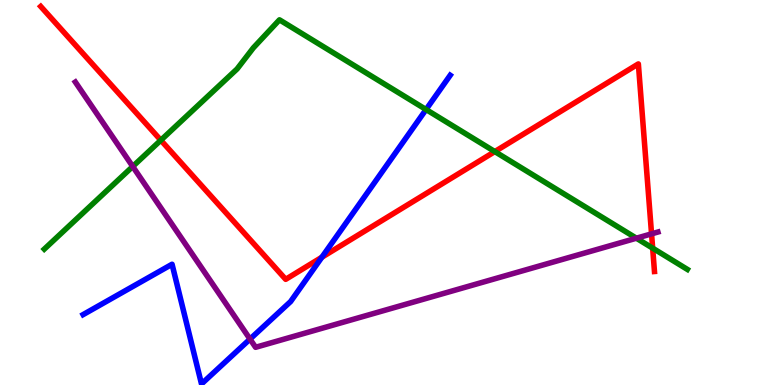[{'lines': ['blue', 'red'], 'intersections': [{'x': 4.15, 'y': 3.32}]}, {'lines': ['green', 'red'], 'intersections': [{'x': 2.08, 'y': 6.36}, {'x': 6.38, 'y': 6.06}, {'x': 8.42, 'y': 3.55}]}, {'lines': ['purple', 'red'], 'intersections': [{'x': 8.41, 'y': 3.93}]}, {'lines': ['blue', 'green'], 'intersections': [{'x': 5.5, 'y': 7.16}]}, {'lines': ['blue', 'purple'], 'intersections': [{'x': 3.23, 'y': 1.19}]}, {'lines': ['green', 'purple'], 'intersections': [{'x': 1.71, 'y': 5.68}, {'x': 8.21, 'y': 3.81}]}]